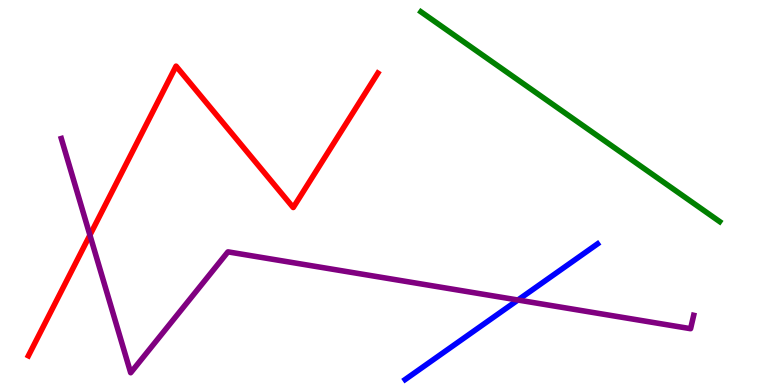[{'lines': ['blue', 'red'], 'intersections': []}, {'lines': ['green', 'red'], 'intersections': []}, {'lines': ['purple', 'red'], 'intersections': [{'x': 1.16, 'y': 3.89}]}, {'lines': ['blue', 'green'], 'intersections': []}, {'lines': ['blue', 'purple'], 'intersections': [{'x': 6.68, 'y': 2.21}]}, {'lines': ['green', 'purple'], 'intersections': []}]